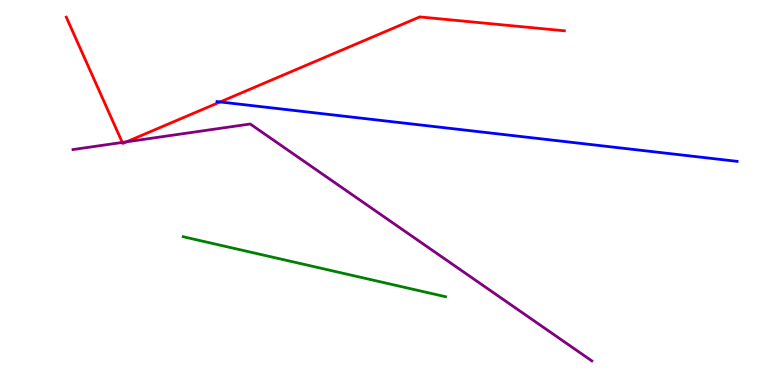[{'lines': ['blue', 'red'], 'intersections': [{'x': 2.84, 'y': 7.35}]}, {'lines': ['green', 'red'], 'intersections': []}, {'lines': ['purple', 'red'], 'intersections': [{'x': 1.58, 'y': 6.3}, {'x': 1.63, 'y': 6.32}]}, {'lines': ['blue', 'green'], 'intersections': []}, {'lines': ['blue', 'purple'], 'intersections': []}, {'lines': ['green', 'purple'], 'intersections': []}]